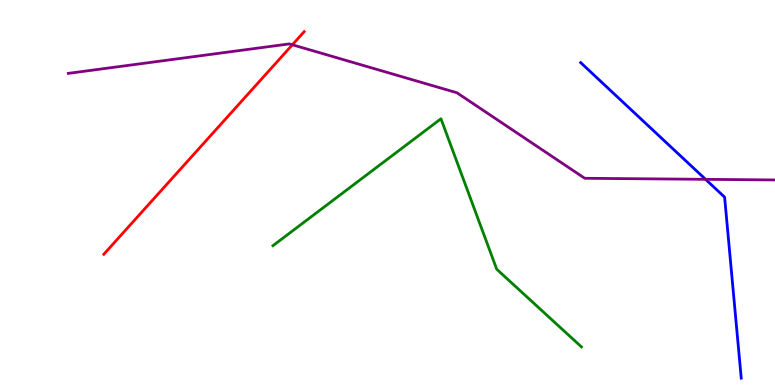[{'lines': ['blue', 'red'], 'intersections': []}, {'lines': ['green', 'red'], 'intersections': []}, {'lines': ['purple', 'red'], 'intersections': [{'x': 3.77, 'y': 8.84}]}, {'lines': ['blue', 'green'], 'intersections': []}, {'lines': ['blue', 'purple'], 'intersections': [{'x': 9.1, 'y': 5.34}]}, {'lines': ['green', 'purple'], 'intersections': []}]